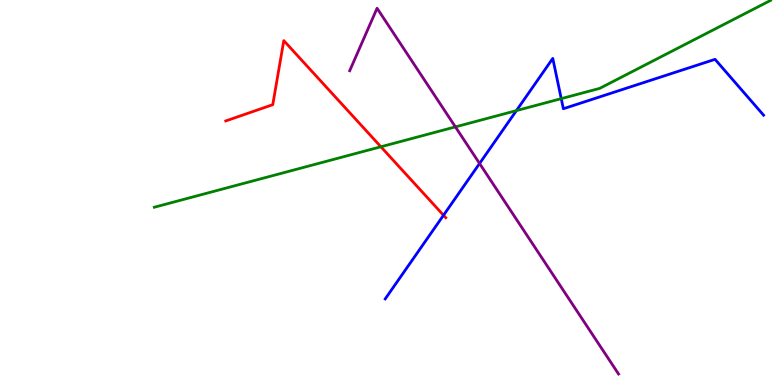[{'lines': ['blue', 'red'], 'intersections': [{'x': 5.72, 'y': 4.41}]}, {'lines': ['green', 'red'], 'intersections': [{'x': 4.91, 'y': 6.19}]}, {'lines': ['purple', 'red'], 'intersections': []}, {'lines': ['blue', 'green'], 'intersections': [{'x': 6.66, 'y': 7.13}, {'x': 7.24, 'y': 7.44}]}, {'lines': ['blue', 'purple'], 'intersections': [{'x': 6.19, 'y': 5.75}]}, {'lines': ['green', 'purple'], 'intersections': [{'x': 5.88, 'y': 6.7}]}]